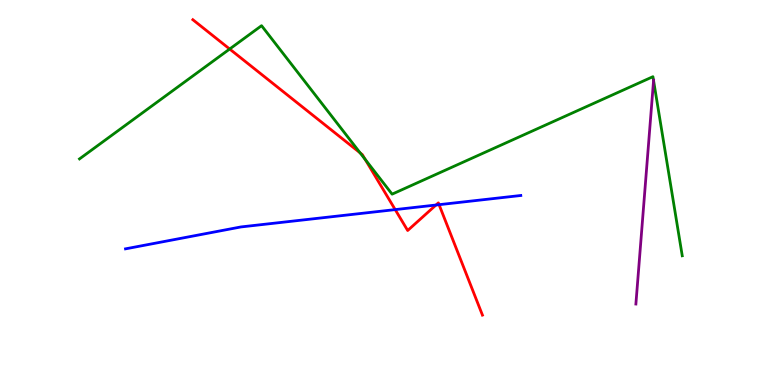[{'lines': ['blue', 'red'], 'intersections': [{'x': 5.1, 'y': 4.56}, {'x': 5.63, 'y': 4.67}, {'x': 5.67, 'y': 4.68}]}, {'lines': ['green', 'red'], 'intersections': [{'x': 2.96, 'y': 8.73}, {'x': 4.65, 'y': 6.03}, {'x': 4.71, 'y': 5.86}]}, {'lines': ['purple', 'red'], 'intersections': []}, {'lines': ['blue', 'green'], 'intersections': []}, {'lines': ['blue', 'purple'], 'intersections': []}, {'lines': ['green', 'purple'], 'intersections': [{'x': 8.43, 'y': 7.91}]}]